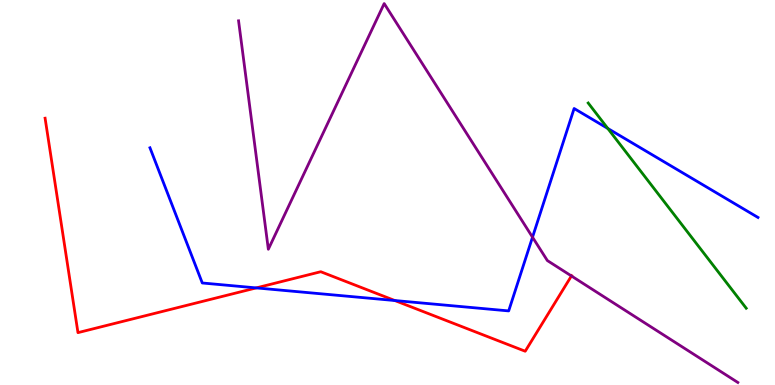[{'lines': ['blue', 'red'], 'intersections': [{'x': 3.31, 'y': 2.52}, {'x': 5.09, 'y': 2.19}]}, {'lines': ['green', 'red'], 'intersections': []}, {'lines': ['purple', 'red'], 'intersections': [{'x': 7.37, 'y': 2.83}]}, {'lines': ['blue', 'green'], 'intersections': [{'x': 7.84, 'y': 6.66}]}, {'lines': ['blue', 'purple'], 'intersections': [{'x': 6.87, 'y': 3.84}]}, {'lines': ['green', 'purple'], 'intersections': []}]